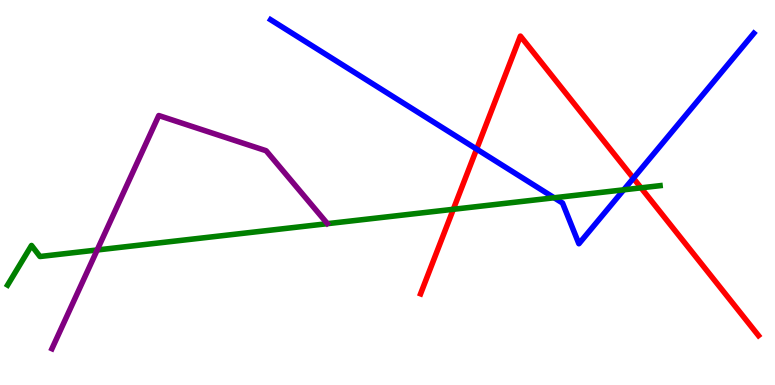[{'lines': ['blue', 'red'], 'intersections': [{'x': 6.15, 'y': 6.13}, {'x': 8.17, 'y': 5.37}]}, {'lines': ['green', 'red'], 'intersections': [{'x': 5.85, 'y': 4.56}, {'x': 8.27, 'y': 5.12}]}, {'lines': ['purple', 'red'], 'intersections': []}, {'lines': ['blue', 'green'], 'intersections': [{'x': 7.15, 'y': 4.86}, {'x': 8.05, 'y': 5.07}]}, {'lines': ['blue', 'purple'], 'intersections': []}, {'lines': ['green', 'purple'], 'intersections': [{'x': 1.25, 'y': 3.51}]}]